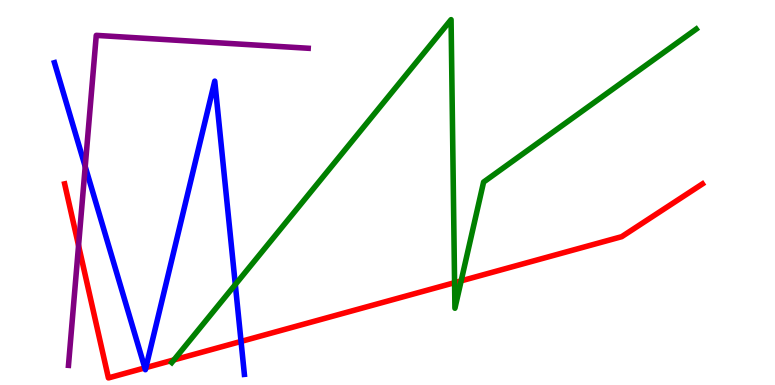[{'lines': ['blue', 'red'], 'intersections': [{'x': 1.87, 'y': 0.444}, {'x': 1.88, 'y': 0.452}, {'x': 3.11, 'y': 1.13}]}, {'lines': ['green', 'red'], 'intersections': [{'x': 2.24, 'y': 0.652}, {'x': 5.87, 'y': 2.66}, {'x': 5.95, 'y': 2.7}]}, {'lines': ['purple', 'red'], 'intersections': [{'x': 1.01, 'y': 3.62}]}, {'lines': ['blue', 'green'], 'intersections': [{'x': 3.04, 'y': 2.61}]}, {'lines': ['blue', 'purple'], 'intersections': [{'x': 1.1, 'y': 5.67}]}, {'lines': ['green', 'purple'], 'intersections': []}]